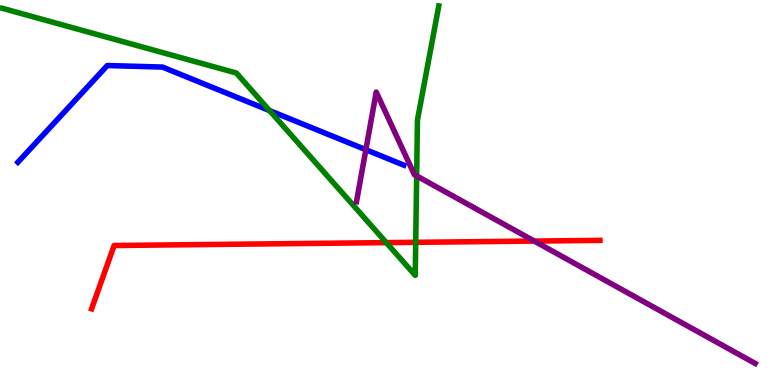[{'lines': ['blue', 'red'], 'intersections': []}, {'lines': ['green', 'red'], 'intersections': [{'x': 4.98, 'y': 3.7}, {'x': 5.36, 'y': 3.71}]}, {'lines': ['purple', 'red'], 'intersections': [{'x': 6.89, 'y': 3.74}]}, {'lines': ['blue', 'green'], 'intersections': [{'x': 3.48, 'y': 7.13}]}, {'lines': ['blue', 'purple'], 'intersections': [{'x': 4.72, 'y': 6.11}]}, {'lines': ['green', 'purple'], 'intersections': [{'x': 5.38, 'y': 5.43}]}]